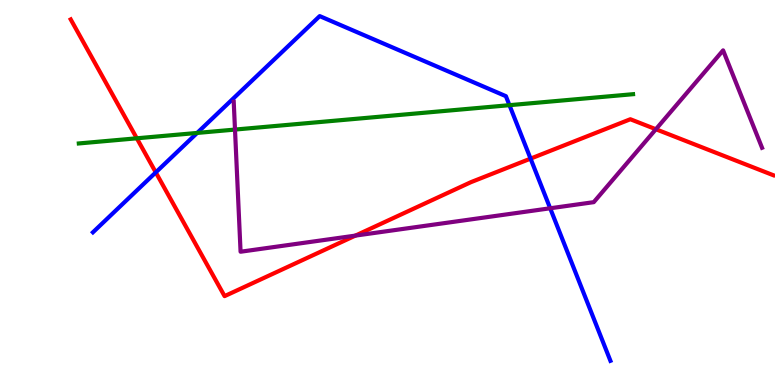[{'lines': ['blue', 'red'], 'intersections': [{'x': 2.01, 'y': 5.52}, {'x': 6.85, 'y': 5.88}]}, {'lines': ['green', 'red'], 'intersections': [{'x': 1.77, 'y': 6.41}]}, {'lines': ['purple', 'red'], 'intersections': [{'x': 4.59, 'y': 3.88}, {'x': 8.46, 'y': 6.64}]}, {'lines': ['blue', 'green'], 'intersections': [{'x': 2.54, 'y': 6.55}, {'x': 6.57, 'y': 7.27}]}, {'lines': ['blue', 'purple'], 'intersections': [{'x': 7.1, 'y': 4.59}]}, {'lines': ['green', 'purple'], 'intersections': [{'x': 3.03, 'y': 6.63}]}]